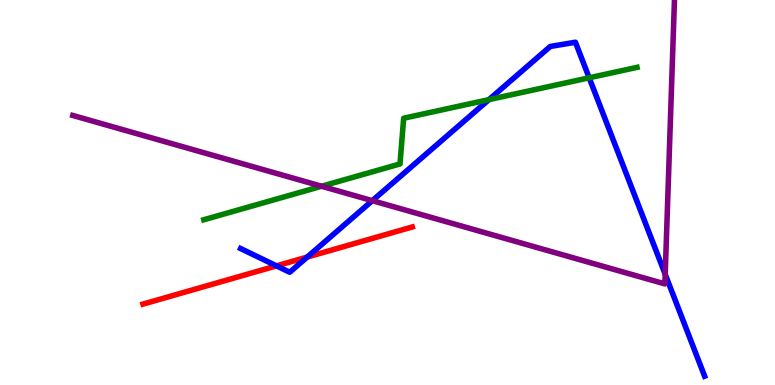[{'lines': ['blue', 'red'], 'intersections': [{'x': 3.57, 'y': 3.09}, {'x': 3.96, 'y': 3.32}]}, {'lines': ['green', 'red'], 'intersections': []}, {'lines': ['purple', 'red'], 'intersections': []}, {'lines': ['blue', 'green'], 'intersections': [{'x': 6.31, 'y': 7.41}, {'x': 7.6, 'y': 7.98}]}, {'lines': ['blue', 'purple'], 'intersections': [{'x': 4.8, 'y': 4.79}, {'x': 8.58, 'y': 2.88}]}, {'lines': ['green', 'purple'], 'intersections': [{'x': 4.15, 'y': 5.16}]}]